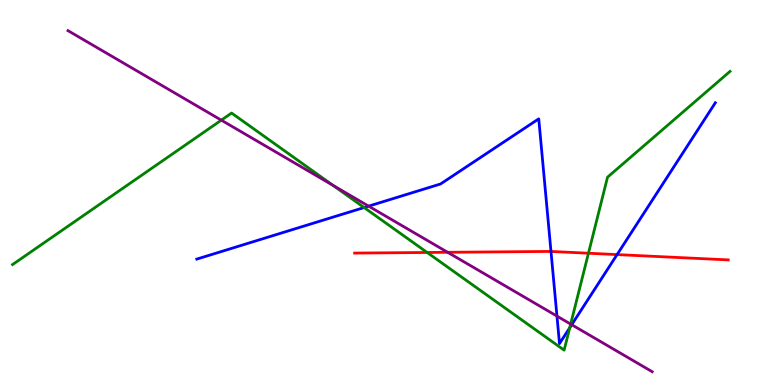[{'lines': ['blue', 'red'], 'intersections': [{'x': 7.11, 'y': 3.47}, {'x': 7.96, 'y': 3.39}]}, {'lines': ['green', 'red'], 'intersections': [{'x': 5.51, 'y': 3.44}, {'x': 7.59, 'y': 3.42}]}, {'lines': ['purple', 'red'], 'intersections': [{'x': 5.78, 'y': 3.45}]}, {'lines': ['blue', 'green'], 'intersections': [{'x': 4.7, 'y': 4.61}, {'x': 7.35, 'y': 1.49}]}, {'lines': ['blue', 'purple'], 'intersections': [{'x': 4.76, 'y': 4.65}, {'x': 7.19, 'y': 1.79}, {'x': 7.38, 'y': 1.57}]}, {'lines': ['green', 'purple'], 'intersections': [{'x': 2.86, 'y': 6.88}, {'x': 4.3, 'y': 5.19}, {'x': 7.36, 'y': 1.58}]}]